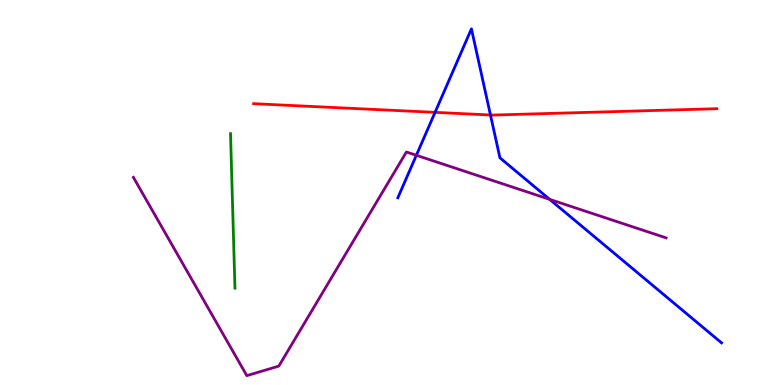[{'lines': ['blue', 'red'], 'intersections': [{'x': 5.61, 'y': 7.08}, {'x': 6.33, 'y': 7.01}]}, {'lines': ['green', 'red'], 'intersections': []}, {'lines': ['purple', 'red'], 'intersections': []}, {'lines': ['blue', 'green'], 'intersections': []}, {'lines': ['blue', 'purple'], 'intersections': [{'x': 5.37, 'y': 5.97}, {'x': 7.09, 'y': 4.82}]}, {'lines': ['green', 'purple'], 'intersections': []}]